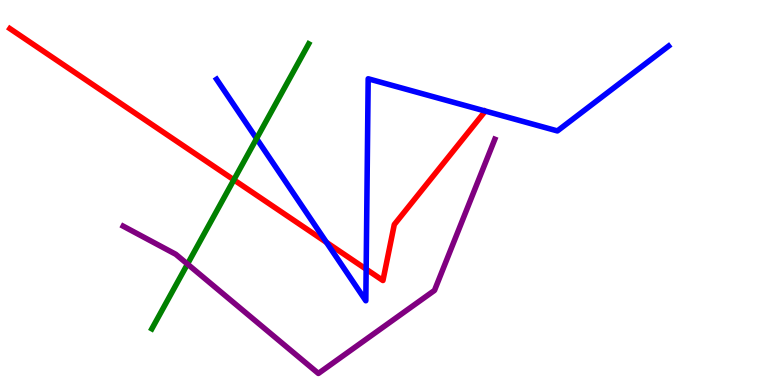[{'lines': ['blue', 'red'], 'intersections': [{'x': 4.21, 'y': 3.7}, {'x': 4.72, 'y': 3.01}]}, {'lines': ['green', 'red'], 'intersections': [{'x': 3.02, 'y': 5.33}]}, {'lines': ['purple', 'red'], 'intersections': []}, {'lines': ['blue', 'green'], 'intersections': [{'x': 3.31, 'y': 6.4}]}, {'lines': ['blue', 'purple'], 'intersections': []}, {'lines': ['green', 'purple'], 'intersections': [{'x': 2.42, 'y': 3.14}]}]